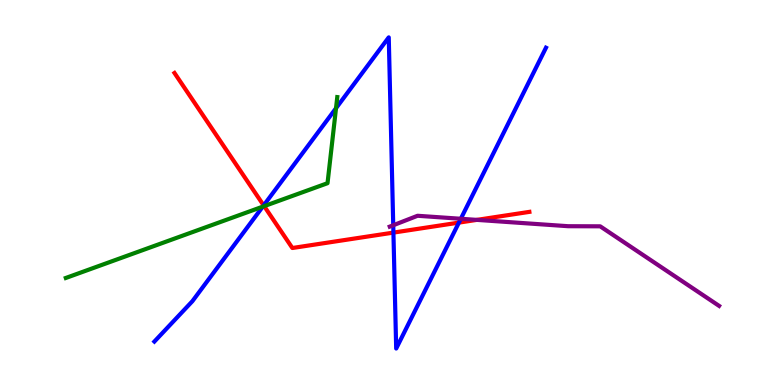[{'lines': ['blue', 'red'], 'intersections': [{'x': 3.4, 'y': 4.66}, {'x': 5.08, 'y': 3.96}, {'x': 5.92, 'y': 4.22}]}, {'lines': ['green', 'red'], 'intersections': [{'x': 3.41, 'y': 4.65}]}, {'lines': ['purple', 'red'], 'intersections': [{'x': 6.15, 'y': 4.29}]}, {'lines': ['blue', 'green'], 'intersections': [{'x': 3.39, 'y': 4.63}, {'x': 4.34, 'y': 7.19}]}, {'lines': ['blue', 'purple'], 'intersections': [{'x': 5.07, 'y': 4.15}, {'x': 5.95, 'y': 4.32}]}, {'lines': ['green', 'purple'], 'intersections': []}]